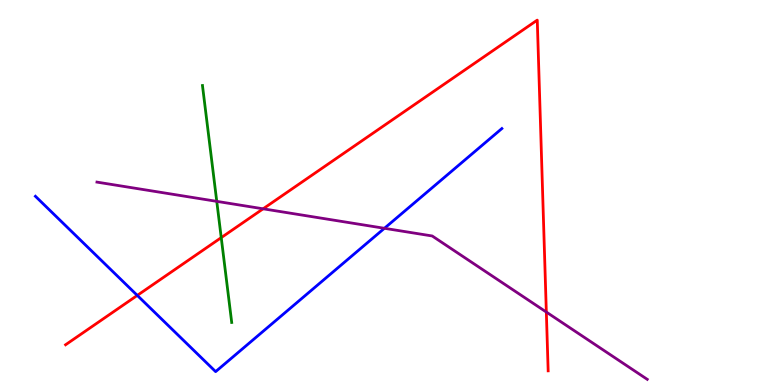[{'lines': ['blue', 'red'], 'intersections': [{'x': 1.77, 'y': 2.33}]}, {'lines': ['green', 'red'], 'intersections': [{'x': 2.85, 'y': 3.83}]}, {'lines': ['purple', 'red'], 'intersections': [{'x': 3.4, 'y': 4.58}, {'x': 7.05, 'y': 1.89}]}, {'lines': ['blue', 'green'], 'intersections': []}, {'lines': ['blue', 'purple'], 'intersections': [{'x': 4.96, 'y': 4.07}]}, {'lines': ['green', 'purple'], 'intersections': [{'x': 2.8, 'y': 4.77}]}]